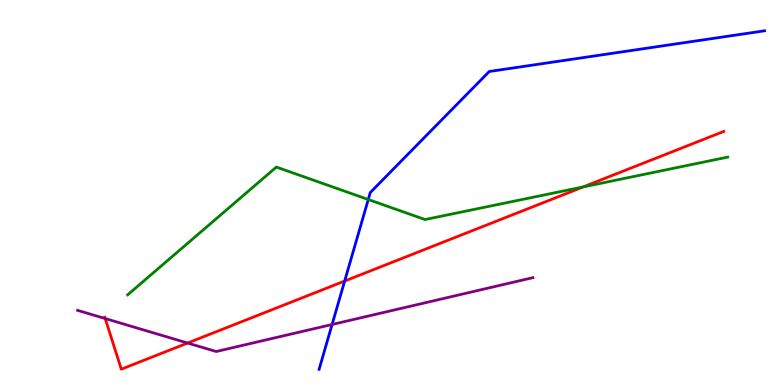[{'lines': ['blue', 'red'], 'intersections': [{'x': 4.45, 'y': 2.7}]}, {'lines': ['green', 'red'], 'intersections': [{'x': 7.52, 'y': 5.14}]}, {'lines': ['purple', 'red'], 'intersections': [{'x': 1.36, 'y': 1.73}, {'x': 2.42, 'y': 1.09}]}, {'lines': ['blue', 'green'], 'intersections': [{'x': 4.75, 'y': 4.82}]}, {'lines': ['blue', 'purple'], 'intersections': [{'x': 4.28, 'y': 1.57}]}, {'lines': ['green', 'purple'], 'intersections': []}]